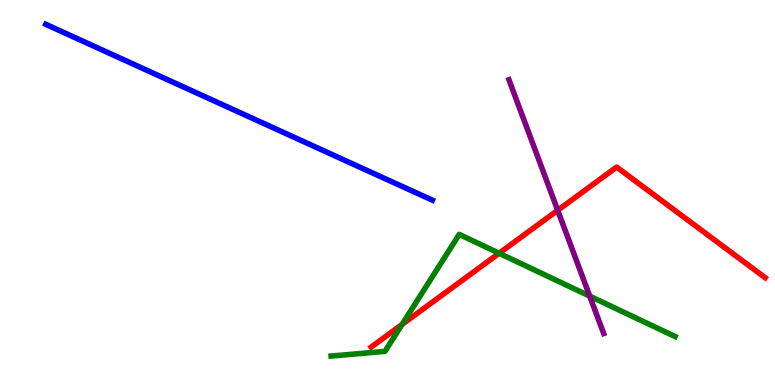[{'lines': ['blue', 'red'], 'intersections': []}, {'lines': ['green', 'red'], 'intersections': [{'x': 5.19, 'y': 1.57}, {'x': 6.44, 'y': 3.42}]}, {'lines': ['purple', 'red'], 'intersections': [{'x': 7.2, 'y': 4.54}]}, {'lines': ['blue', 'green'], 'intersections': []}, {'lines': ['blue', 'purple'], 'intersections': []}, {'lines': ['green', 'purple'], 'intersections': [{'x': 7.61, 'y': 2.31}]}]